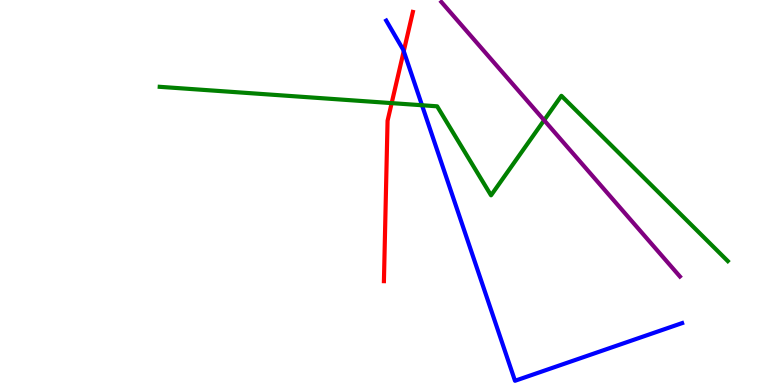[{'lines': ['blue', 'red'], 'intersections': [{'x': 5.21, 'y': 8.67}]}, {'lines': ['green', 'red'], 'intersections': [{'x': 5.05, 'y': 7.32}]}, {'lines': ['purple', 'red'], 'intersections': []}, {'lines': ['blue', 'green'], 'intersections': [{'x': 5.45, 'y': 7.27}]}, {'lines': ['blue', 'purple'], 'intersections': []}, {'lines': ['green', 'purple'], 'intersections': [{'x': 7.02, 'y': 6.88}]}]